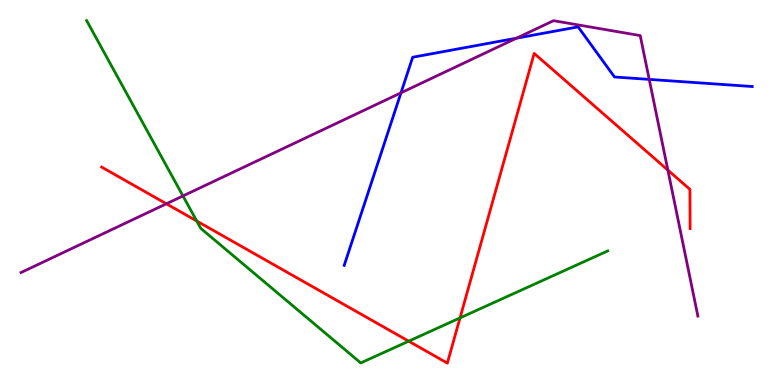[{'lines': ['blue', 'red'], 'intersections': []}, {'lines': ['green', 'red'], 'intersections': [{'x': 2.54, 'y': 4.26}, {'x': 5.27, 'y': 1.14}, {'x': 5.94, 'y': 1.74}]}, {'lines': ['purple', 'red'], 'intersections': [{'x': 2.15, 'y': 4.71}, {'x': 8.62, 'y': 5.58}]}, {'lines': ['blue', 'green'], 'intersections': []}, {'lines': ['blue', 'purple'], 'intersections': [{'x': 5.17, 'y': 7.59}, {'x': 6.66, 'y': 9.01}, {'x': 8.38, 'y': 7.94}]}, {'lines': ['green', 'purple'], 'intersections': [{'x': 2.36, 'y': 4.91}]}]